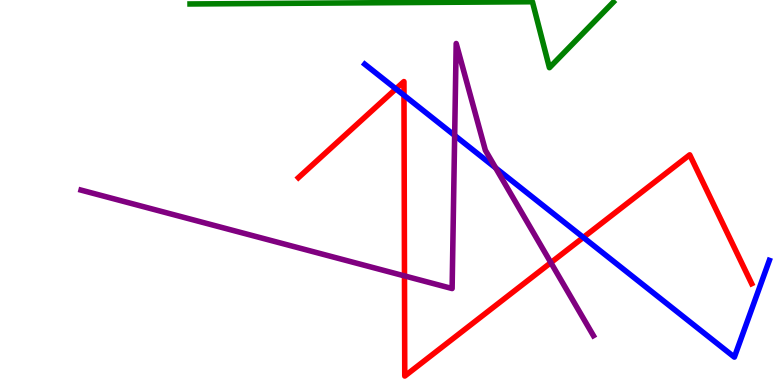[{'lines': ['blue', 'red'], 'intersections': [{'x': 5.11, 'y': 7.69}, {'x': 5.21, 'y': 7.53}, {'x': 7.53, 'y': 3.83}]}, {'lines': ['green', 'red'], 'intersections': []}, {'lines': ['purple', 'red'], 'intersections': [{'x': 5.22, 'y': 2.83}, {'x': 7.11, 'y': 3.18}]}, {'lines': ['blue', 'green'], 'intersections': []}, {'lines': ['blue', 'purple'], 'intersections': [{'x': 5.87, 'y': 6.48}, {'x': 6.4, 'y': 5.64}]}, {'lines': ['green', 'purple'], 'intersections': []}]